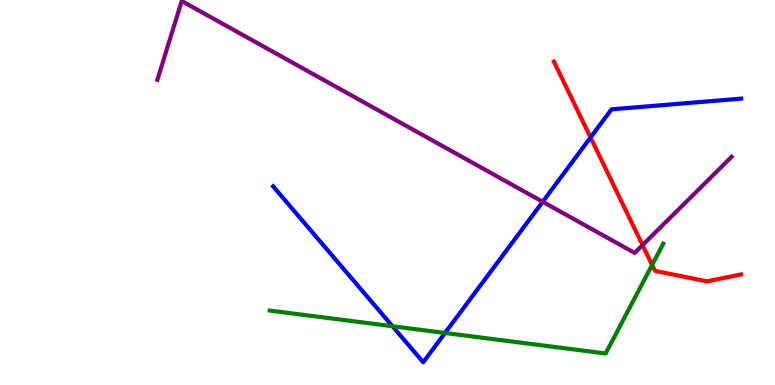[{'lines': ['blue', 'red'], 'intersections': [{'x': 7.62, 'y': 6.43}]}, {'lines': ['green', 'red'], 'intersections': [{'x': 8.41, 'y': 3.12}]}, {'lines': ['purple', 'red'], 'intersections': [{'x': 8.29, 'y': 3.63}]}, {'lines': ['blue', 'green'], 'intersections': [{'x': 5.06, 'y': 1.53}, {'x': 5.74, 'y': 1.35}]}, {'lines': ['blue', 'purple'], 'intersections': [{'x': 7.0, 'y': 4.76}]}, {'lines': ['green', 'purple'], 'intersections': []}]